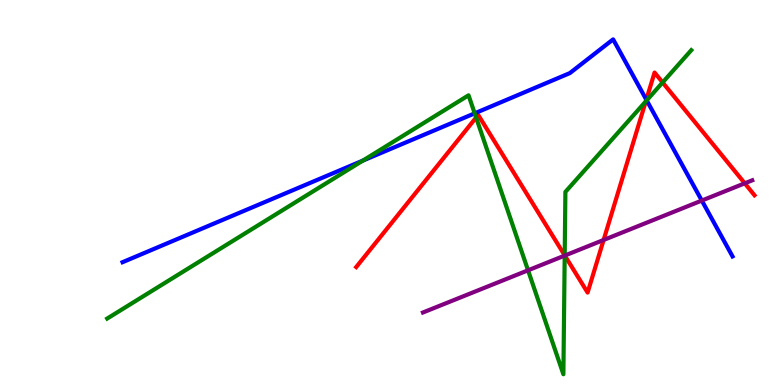[{'lines': ['blue', 'red'], 'intersections': [{'x': 8.34, 'y': 7.41}]}, {'lines': ['green', 'red'], 'intersections': [{'x': 6.14, 'y': 6.95}, {'x': 7.29, 'y': 3.37}, {'x': 8.33, 'y': 7.37}, {'x': 8.55, 'y': 7.86}]}, {'lines': ['purple', 'red'], 'intersections': [{'x': 7.29, 'y': 3.36}, {'x': 7.79, 'y': 3.77}, {'x': 9.61, 'y': 5.24}]}, {'lines': ['blue', 'green'], 'intersections': [{'x': 4.68, 'y': 5.83}, {'x': 6.13, 'y': 7.06}, {'x': 8.34, 'y': 7.39}]}, {'lines': ['blue', 'purple'], 'intersections': [{'x': 9.06, 'y': 4.79}]}, {'lines': ['green', 'purple'], 'intersections': [{'x': 6.81, 'y': 2.98}, {'x': 7.29, 'y': 3.36}]}]